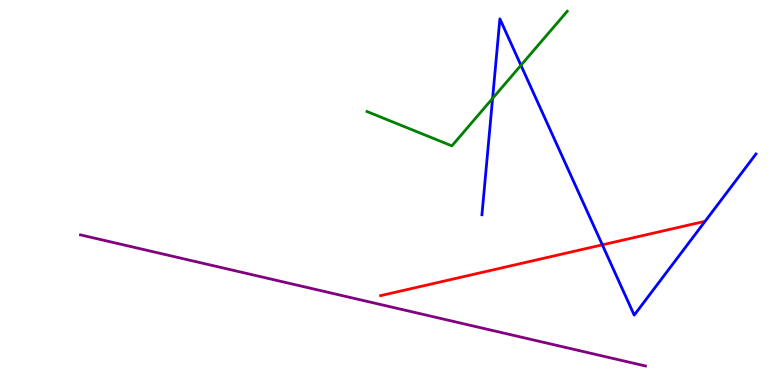[{'lines': ['blue', 'red'], 'intersections': [{'x': 7.77, 'y': 3.64}]}, {'lines': ['green', 'red'], 'intersections': []}, {'lines': ['purple', 'red'], 'intersections': []}, {'lines': ['blue', 'green'], 'intersections': [{'x': 6.36, 'y': 7.44}, {'x': 6.72, 'y': 8.3}]}, {'lines': ['blue', 'purple'], 'intersections': []}, {'lines': ['green', 'purple'], 'intersections': []}]